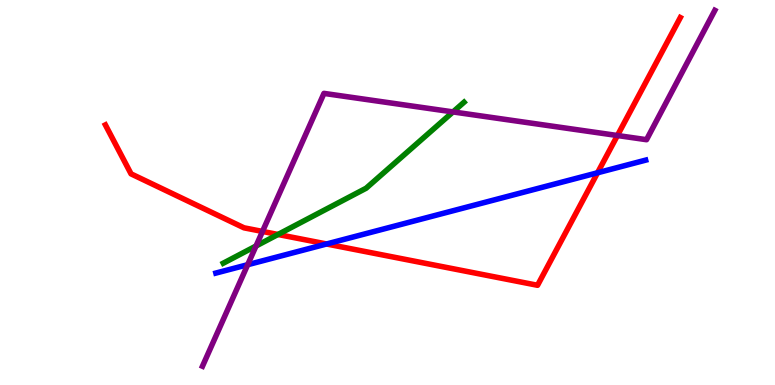[{'lines': ['blue', 'red'], 'intersections': [{'x': 4.21, 'y': 3.66}, {'x': 7.71, 'y': 5.51}]}, {'lines': ['green', 'red'], 'intersections': [{'x': 3.59, 'y': 3.91}]}, {'lines': ['purple', 'red'], 'intersections': [{'x': 3.39, 'y': 3.99}, {'x': 7.97, 'y': 6.48}]}, {'lines': ['blue', 'green'], 'intersections': []}, {'lines': ['blue', 'purple'], 'intersections': [{'x': 3.2, 'y': 3.12}]}, {'lines': ['green', 'purple'], 'intersections': [{'x': 3.3, 'y': 3.61}, {'x': 5.85, 'y': 7.09}]}]